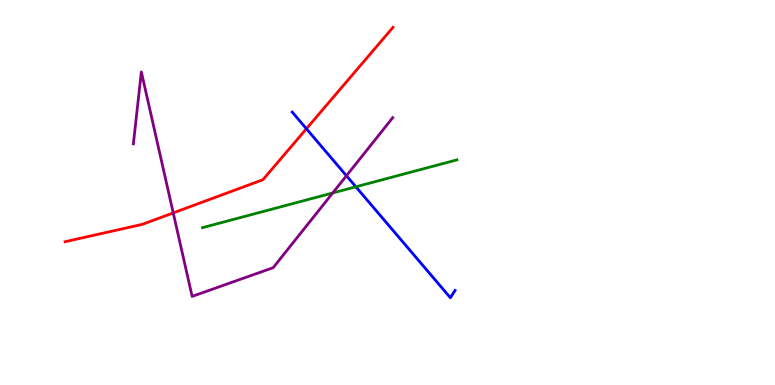[{'lines': ['blue', 'red'], 'intersections': [{'x': 3.95, 'y': 6.66}]}, {'lines': ['green', 'red'], 'intersections': []}, {'lines': ['purple', 'red'], 'intersections': [{'x': 2.24, 'y': 4.47}]}, {'lines': ['blue', 'green'], 'intersections': [{'x': 4.59, 'y': 5.15}]}, {'lines': ['blue', 'purple'], 'intersections': [{'x': 4.47, 'y': 5.44}]}, {'lines': ['green', 'purple'], 'intersections': [{'x': 4.29, 'y': 4.99}]}]